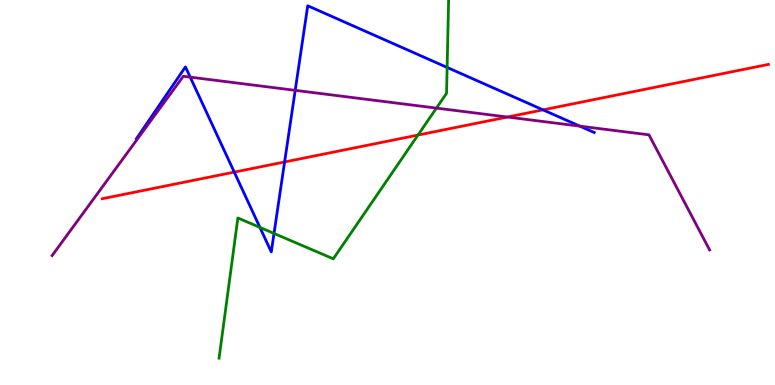[{'lines': ['blue', 'red'], 'intersections': [{'x': 3.02, 'y': 5.53}, {'x': 3.67, 'y': 5.79}, {'x': 7.01, 'y': 7.15}]}, {'lines': ['green', 'red'], 'intersections': [{'x': 5.39, 'y': 6.49}]}, {'lines': ['purple', 'red'], 'intersections': [{'x': 6.55, 'y': 6.96}]}, {'lines': ['blue', 'green'], 'intersections': [{'x': 3.35, 'y': 4.09}, {'x': 3.54, 'y': 3.94}, {'x': 5.77, 'y': 8.25}]}, {'lines': ['blue', 'purple'], 'intersections': [{'x': 2.45, 'y': 8.0}, {'x': 3.81, 'y': 7.65}, {'x': 7.48, 'y': 6.72}]}, {'lines': ['green', 'purple'], 'intersections': [{'x': 5.63, 'y': 7.19}]}]